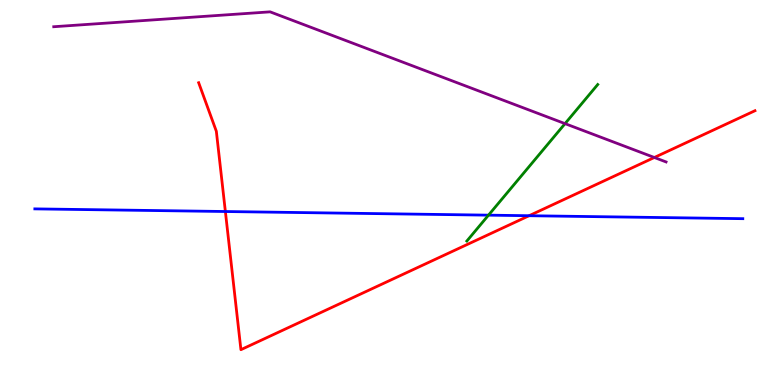[{'lines': ['blue', 'red'], 'intersections': [{'x': 2.91, 'y': 4.51}, {'x': 6.83, 'y': 4.4}]}, {'lines': ['green', 'red'], 'intersections': []}, {'lines': ['purple', 'red'], 'intersections': [{'x': 8.44, 'y': 5.91}]}, {'lines': ['blue', 'green'], 'intersections': [{'x': 6.3, 'y': 4.41}]}, {'lines': ['blue', 'purple'], 'intersections': []}, {'lines': ['green', 'purple'], 'intersections': [{'x': 7.29, 'y': 6.79}]}]